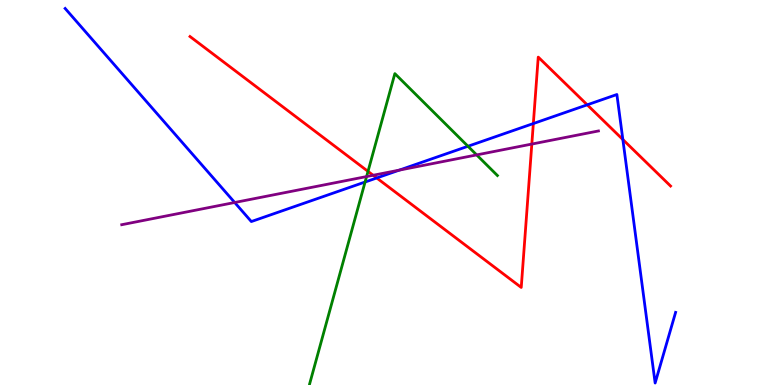[{'lines': ['blue', 'red'], 'intersections': [{'x': 4.86, 'y': 5.38}, {'x': 6.88, 'y': 6.79}, {'x': 7.58, 'y': 7.28}, {'x': 8.04, 'y': 6.38}]}, {'lines': ['green', 'red'], 'intersections': [{'x': 4.75, 'y': 5.55}]}, {'lines': ['purple', 'red'], 'intersections': [{'x': 4.81, 'y': 5.45}, {'x': 6.86, 'y': 6.26}]}, {'lines': ['blue', 'green'], 'intersections': [{'x': 4.71, 'y': 5.27}, {'x': 6.04, 'y': 6.2}]}, {'lines': ['blue', 'purple'], 'intersections': [{'x': 3.03, 'y': 4.74}, {'x': 5.15, 'y': 5.58}]}, {'lines': ['green', 'purple'], 'intersections': [{'x': 4.73, 'y': 5.41}, {'x': 6.15, 'y': 5.98}]}]